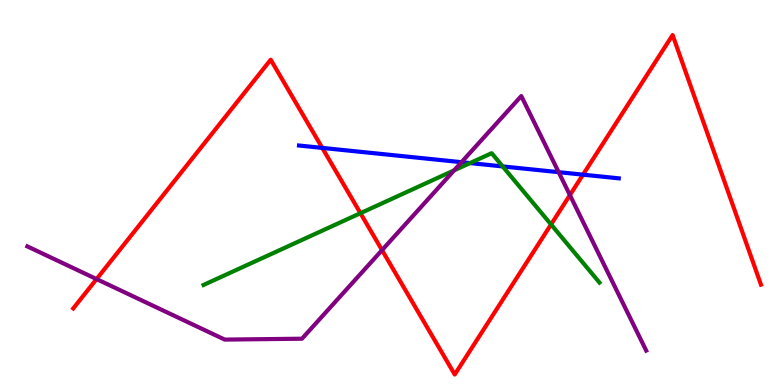[{'lines': ['blue', 'red'], 'intersections': [{'x': 4.16, 'y': 6.16}, {'x': 7.52, 'y': 5.46}]}, {'lines': ['green', 'red'], 'intersections': [{'x': 4.65, 'y': 4.46}, {'x': 7.11, 'y': 4.17}]}, {'lines': ['purple', 'red'], 'intersections': [{'x': 1.25, 'y': 2.75}, {'x': 4.93, 'y': 3.5}, {'x': 7.35, 'y': 4.93}]}, {'lines': ['blue', 'green'], 'intersections': [{'x': 6.07, 'y': 5.76}, {'x': 6.49, 'y': 5.68}]}, {'lines': ['blue', 'purple'], 'intersections': [{'x': 5.95, 'y': 5.79}, {'x': 7.21, 'y': 5.53}]}, {'lines': ['green', 'purple'], 'intersections': [{'x': 5.86, 'y': 5.58}]}]